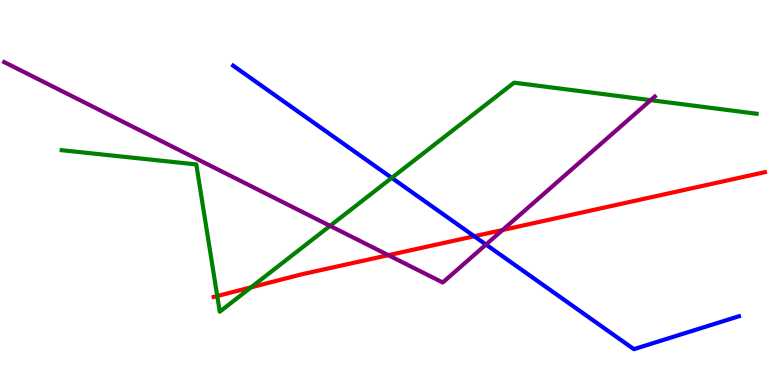[{'lines': ['blue', 'red'], 'intersections': [{'x': 6.12, 'y': 3.86}]}, {'lines': ['green', 'red'], 'intersections': [{'x': 2.8, 'y': 2.31}, {'x': 3.24, 'y': 2.54}]}, {'lines': ['purple', 'red'], 'intersections': [{'x': 5.01, 'y': 3.37}, {'x': 6.49, 'y': 4.03}]}, {'lines': ['blue', 'green'], 'intersections': [{'x': 5.05, 'y': 5.38}]}, {'lines': ['blue', 'purple'], 'intersections': [{'x': 6.27, 'y': 3.65}]}, {'lines': ['green', 'purple'], 'intersections': [{'x': 4.26, 'y': 4.13}, {'x': 8.4, 'y': 7.4}]}]